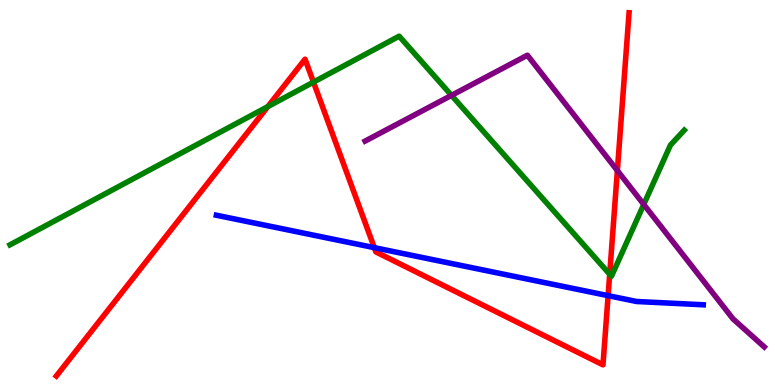[{'lines': ['blue', 'red'], 'intersections': [{'x': 4.83, 'y': 3.57}, {'x': 7.85, 'y': 2.32}]}, {'lines': ['green', 'red'], 'intersections': [{'x': 3.46, 'y': 7.23}, {'x': 4.04, 'y': 7.87}, {'x': 7.87, 'y': 2.88}]}, {'lines': ['purple', 'red'], 'intersections': [{'x': 7.97, 'y': 5.57}]}, {'lines': ['blue', 'green'], 'intersections': []}, {'lines': ['blue', 'purple'], 'intersections': []}, {'lines': ['green', 'purple'], 'intersections': [{'x': 5.83, 'y': 7.52}, {'x': 8.31, 'y': 4.69}]}]